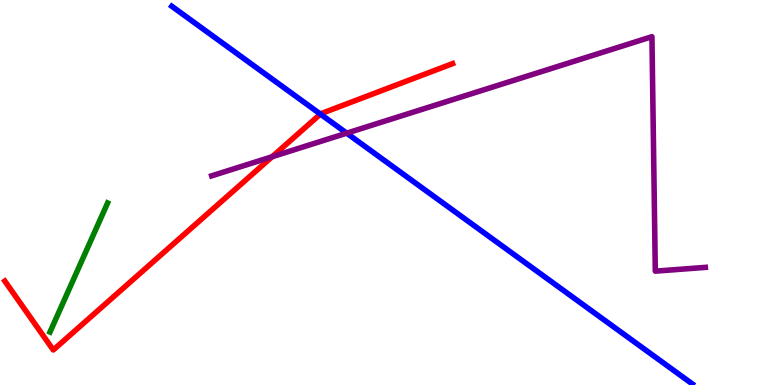[{'lines': ['blue', 'red'], 'intersections': [{'x': 4.13, 'y': 7.04}]}, {'lines': ['green', 'red'], 'intersections': []}, {'lines': ['purple', 'red'], 'intersections': [{'x': 3.51, 'y': 5.93}]}, {'lines': ['blue', 'green'], 'intersections': []}, {'lines': ['blue', 'purple'], 'intersections': [{'x': 4.47, 'y': 6.54}]}, {'lines': ['green', 'purple'], 'intersections': []}]